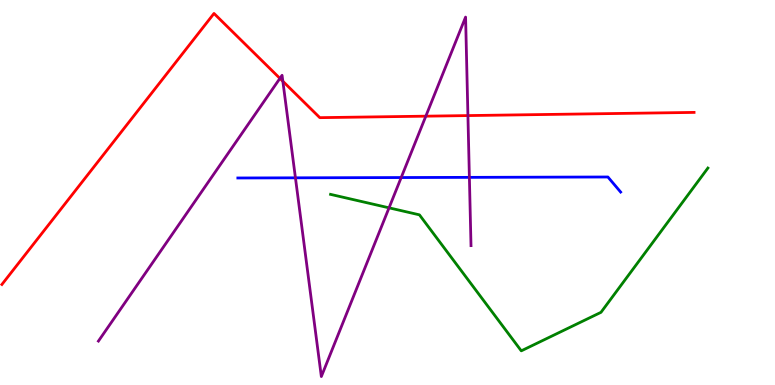[{'lines': ['blue', 'red'], 'intersections': []}, {'lines': ['green', 'red'], 'intersections': []}, {'lines': ['purple', 'red'], 'intersections': [{'x': 3.61, 'y': 7.96}, {'x': 3.65, 'y': 7.89}, {'x': 5.49, 'y': 6.98}, {'x': 6.04, 'y': 7.0}]}, {'lines': ['blue', 'green'], 'intersections': []}, {'lines': ['blue', 'purple'], 'intersections': [{'x': 3.81, 'y': 5.38}, {'x': 5.18, 'y': 5.39}, {'x': 6.06, 'y': 5.39}]}, {'lines': ['green', 'purple'], 'intersections': [{'x': 5.02, 'y': 4.6}]}]